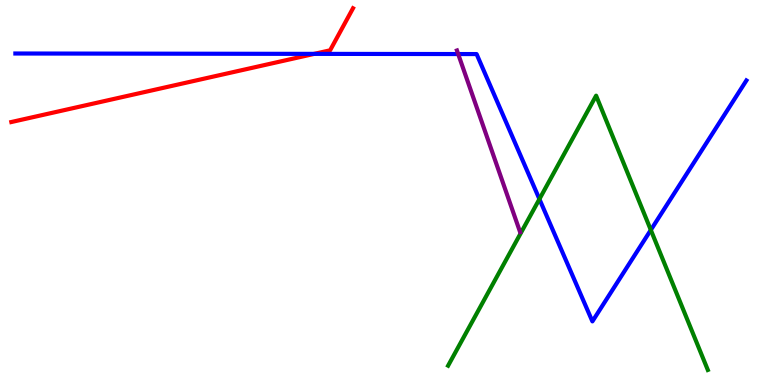[{'lines': ['blue', 'red'], 'intersections': [{'x': 4.05, 'y': 8.6}]}, {'lines': ['green', 'red'], 'intersections': []}, {'lines': ['purple', 'red'], 'intersections': []}, {'lines': ['blue', 'green'], 'intersections': [{'x': 6.96, 'y': 4.83}, {'x': 8.4, 'y': 4.03}]}, {'lines': ['blue', 'purple'], 'intersections': [{'x': 5.91, 'y': 8.6}]}, {'lines': ['green', 'purple'], 'intersections': []}]